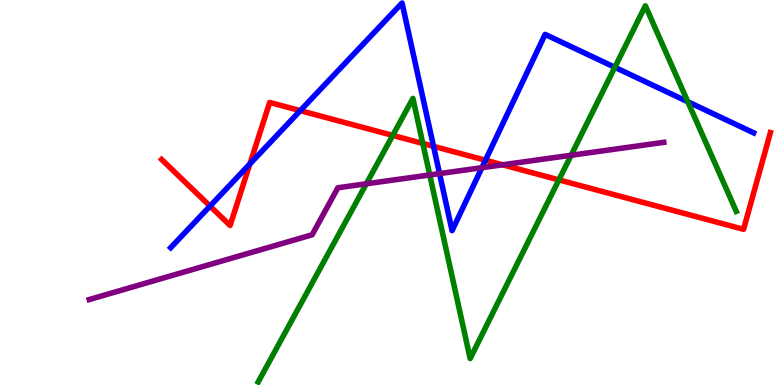[{'lines': ['blue', 'red'], 'intersections': [{'x': 2.71, 'y': 4.65}, {'x': 3.22, 'y': 5.74}, {'x': 3.87, 'y': 7.13}, {'x': 5.59, 'y': 6.2}, {'x': 6.26, 'y': 5.84}]}, {'lines': ['green', 'red'], 'intersections': [{'x': 5.07, 'y': 6.48}, {'x': 5.46, 'y': 6.27}, {'x': 7.21, 'y': 5.33}]}, {'lines': ['purple', 'red'], 'intersections': [{'x': 6.48, 'y': 5.72}]}, {'lines': ['blue', 'green'], 'intersections': [{'x': 7.93, 'y': 8.25}, {'x': 8.87, 'y': 7.36}]}, {'lines': ['blue', 'purple'], 'intersections': [{'x': 5.67, 'y': 5.49}, {'x': 6.22, 'y': 5.64}]}, {'lines': ['green', 'purple'], 'intersections': [{'x': 4.73, 'y': 5.23}, {'x': 5.55, 'y': 5.46}, {'x': 7.37, 'y': 5.97}]}]